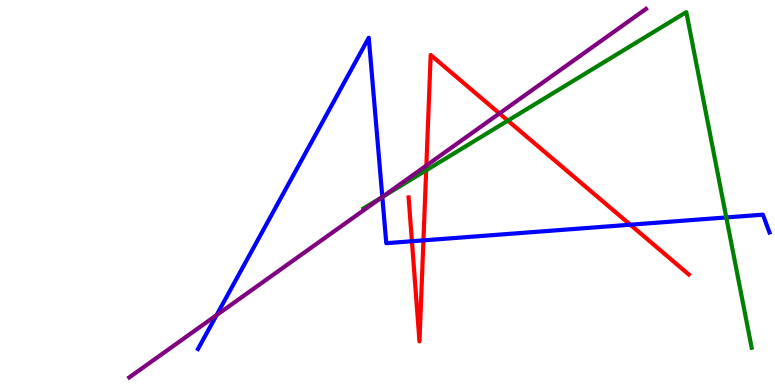[{'lines': ['blue', 'red'], 'intersections': [{'x': 5.32, 'y': 3.73}, {'x': 5.46, 'y': 3.76}, {'x': 8.13, 'y': 4.16}]}, {'lines': ['green', 'red'], 'intersections': [{'x': 5.5, 'y': 5.58}, {'x': 6.55, 'y': 6.87}]}, {'lines': ['purple', 'red'], 'intersections': [{'x': 5.5, 'y': 5.7}, {'x': 6.44, 'y': 7.05}]}, {'lines': ['blue', 'green'], 'intersections': [{'x': 4.93, 'y': 4.88}, {'x': 9.37, 'y': 4.35}]}, {'lines': ['blue', 'purple'], 'intersections': [{'x': 2.79, 'y': 1.81}, {'x': 4.93, 'y': 4.88}]}, {'lines': ['green', 'purple'], 'intersections': [{'x': 4.93, 'y': 4.87}]}]